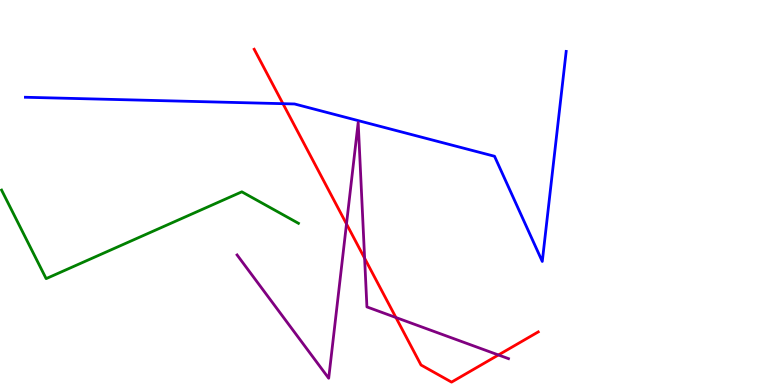[{'lines': ['blue', 'red'], 'intersections': [{'x': 3.65, 'y': 7.31}]}, {'lines': ['green', 'red'], 'intersections': []}, {'lines': ['purple', 'red'], 'intersections': [{'x': 4.47, 'y': 4.18}, {'x': 4.7, 'y': 3.29}, {'x': 5.11, 'y': 1.75}, {'x': 6.43, 'y': 0.78}]}, {'lines': ['blue', 'green'], 'intersections': []}, {'lines': ['blue', 'purple'], 'intersections': []}, {'lines': ['green', 'purple'], 'intersections': []}]